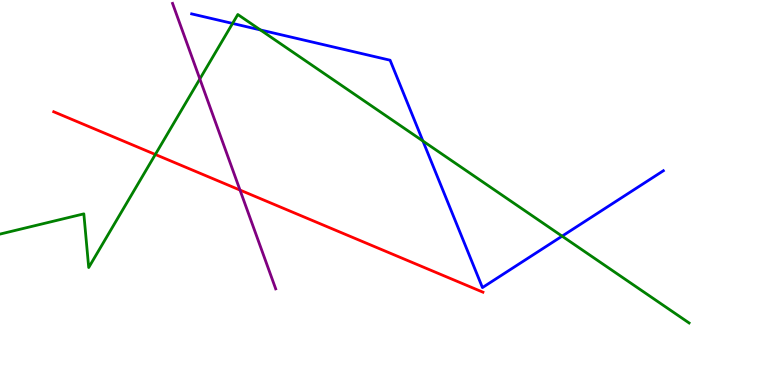[{'lines': ['blue', 'red'], 'intersections': []}, {'lines': ['green', 'red'], 'intersections': [{'x': 2.0, 'y': 5.99}]}, {'lines': ['purple', 'red'], 'intersections': [{'x': 3.1, 'y': 5.06}]}, {'lines': ['blue', 'green'], 'intersections': [{'x': 3.0, 'y': 9.39}, {'x': 3.36, 'y': 9.22}, {'x': 5.46, 'y': 6.34}, {'x': 7.25, 'y': 3.87}]}, {'lines': ['blue', 'purple'], 'intersections': []}, {'lines': ['green', 'purple'], 'intersections': [{'x': 2.58, 'y': 7.95}]}]